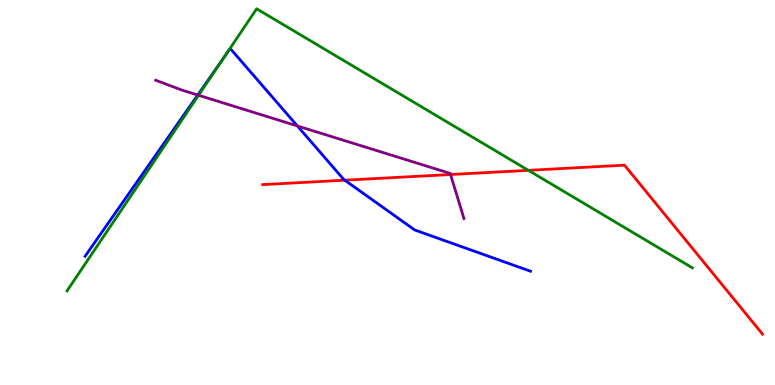[{'lines': ['blue', 'red'], 'intersections': [{'x': 4.45, 'y': 5.32}]}, {'lines': ['green', 'red'], 'intersections': [{'x': 6.82, 'y': 5.58}]}, {'lines': ['purple', 'red'], 'intersections': [{'x': 5.81, 'y': 5.47}]}, {'lines': ['blue', 'green'], 'intersections': [{'x': 2.89, 'y': 8.5}]}, {'lines': ['blue', 'purple'], 'intersections': [{'x': 2.55, 'y': 7.53}, {'x': 3.84, 'y': 6.73}]}, {'lines': ['green', 'purple'], 'intersections': [{'x': 2.56, 'y': 7.53}]}]